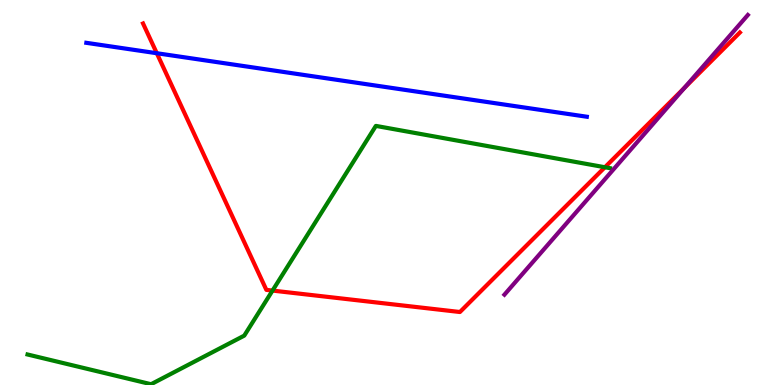[{'lines': ['blue', 'red'], 'intersections': [{'x': 2.02, 'y': 8.62}]}, {'lines': ['green', 'red'], 'intersections': [{'x': 3.52, 'y': 2.45}, {'x': 7.81, 'y': 5.66}]}, {'lines': ['purple', 'red'], 'intersections': [{'x': 8.83, 'y': 7.72}]}, {'lines': ['blue', 'green'], 'intersections': []}, {'lines': ['blue', 'purple'], 'intersections': []}, {'lines': ['green', 'purple'], 'intersections': []}]